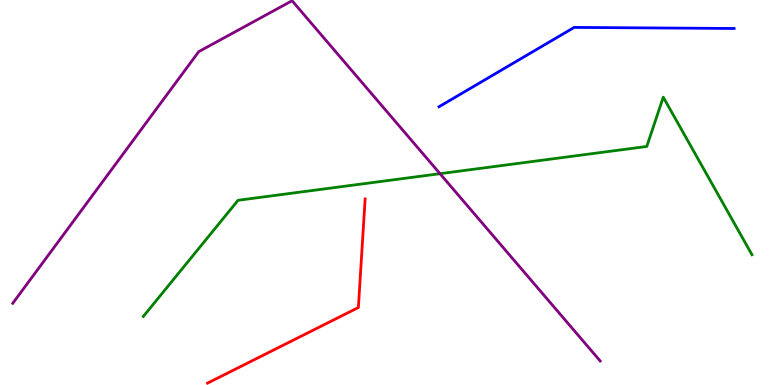[{'lines': ['blue', 'red'], 'intersections': []}, {'lines': ['green', 'red'], 'intersections': []}, {'lines': ['purple', 'red'], 'intersections': []}, {'lines': ['blue', 'green'], 'intersections': []}, {'lines': ['blue', 'purple'], 'intersections': []}, {'lines': ['green', 'purple'], 'intersections': [{'x': 5.68, 'y': 5.49}]}]